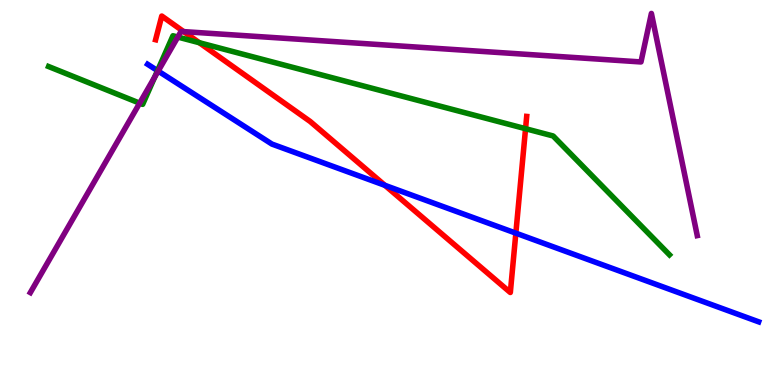[{'lines': ['blue', 'red'], 'intersections': [{'x': 4.97, 'y': 5.19}, {'x': 6.66, 'y': 3.94}]}, {'lines': ['green', 'red'], 'intersections': [{'x': 2.57, 'y': 8.89}, {'x': 6.78, 'y': 6.66}]}, {'lines': ['purple', 'red'], 'intersections': [{'x': 2.37, 'y': 9.18}]}, {'lines': ['blue', 'green'], 'intersections': [{'x': 2.03, 'y': 8.16}]}, {'lines': ['blue', 'purple'], 'intersections': [{'x': 2.04, 'y': 8.15}]}, {'lines': ['green', 'purple'], 'intersections': [{'x': 1.8, 'y': 7.32}, {'x': 2.0, 'y': 8.0}, {'x': 2.29, 'y': 9.04}]}]